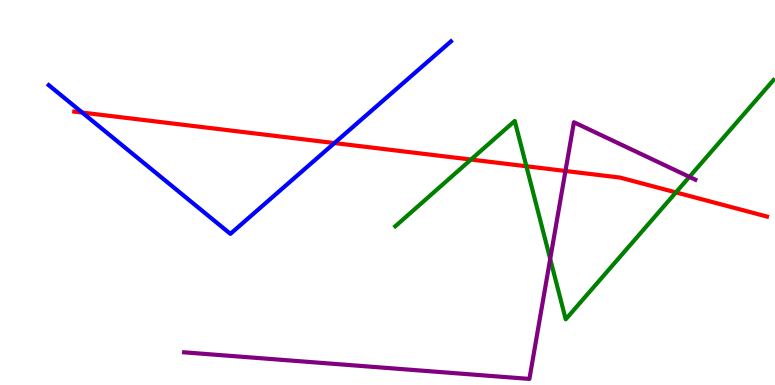[{'lines': ['blue', 'red'], 'intersections': [{'x': 1.06, 'y': 7.08}, {'x': 4.32, 'y': 6.28}]}, {'lines': ['green', 'red'], 'intersections': [{'x': 6.08, 'y': 5.86}, {'x': 6.79, 'y': 5.68}, {'x': 8.72, 'y': 5.0}]}, {'lines': ['purple', 'red'], 'intersections': [{'x': 7.3, 'y': 5.56}]}, {'lines': ['blue', 'green'], 'intersections': []}, {'lines': ['blue', 'purple'], 'intersections': []}, {'lines': ['green', 'purple'], 'intersections': [{'x': 7.1, 'y': 3.27}, {'x': 8.9, 'y': 5.41}]}]